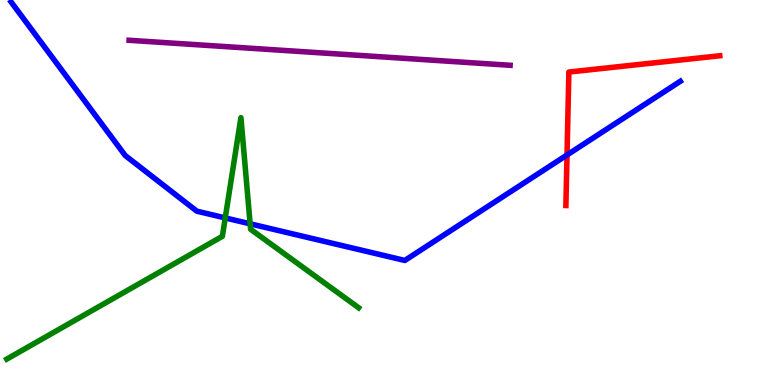[{'lines': ['blue', 'red'], 'intersections': [{'x': 7.32, 'y': 5.97}]}, {'lines': ['green', 'red'], 'intersections': []}, {'lines': ['purple', 'red'], 'intersections': []}, {'lines': ['blue', 'green'], 'intersections': [{'x': 2.91, 'y': 4.34}, {'x': 3.23, 'y': 4.19}]}, {'lines': ['blue', 'purple'], 'intersections': []}, {'lines': ['green', 'purple'], 'intersections': []}]